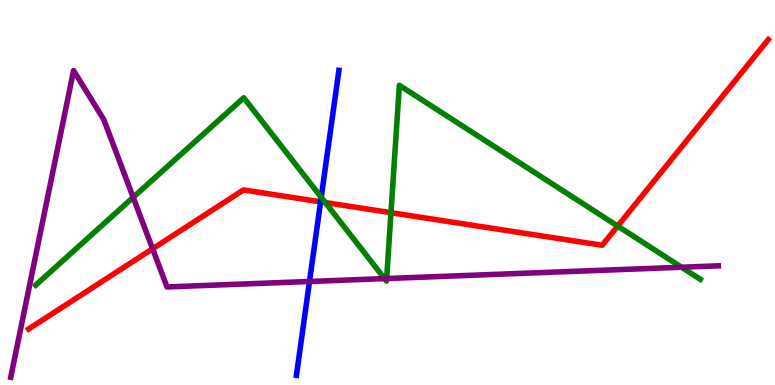[{'lines': ['blue', 'red'], 'intersections': [{'x': 4.14, 'y': 4.76}]}, {'lines': ['green', 'red'], 'intersections': [{'x': 4.2, 'y': 4.74}, {'x': 5.04, 'y': 4.48}, {'x': 7.97, 'y': 4.13}]}, {'lines': ['purple', 'red'], 'intersections': [{'x': 1.97, 'y': 3.54}]}, {'lines': ['blue', 'green'], 'intersections': [{'x': 4.14, 'y': 4.88}]}, {'lines': ['blue', 'purple'], 'intersections': [{'x': 3.99, 'y': 2.69}]}, {'lines': ['green', 'purple'], 'intersections': [{'x': 1.72, 'y': 4.87}, {'x': 4.96, 'y': 2.76}, {'x': 4.99, 'y': 2.77}, {'x': 8.79, 'y': 3.06}]}]